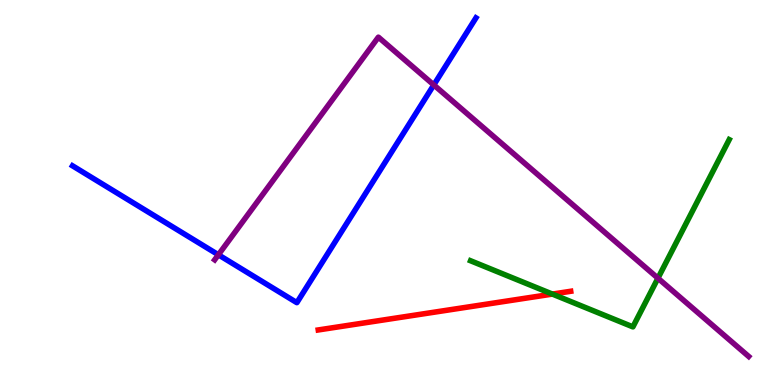[{'lines': ['blue', 'red'], 'intersections': []}, {'lines': ['green', 'red'], 'intersections': [{'x': 7.13, 'y': 2.36}]}, {'lines': ['purple', 'red'], 'intersections': []}, {'lines': ['blue', 'green'], 'intersections': []}, {'lines': ['blue', 'purple'], 'intersections': [{'x': 2.82, 'y': 3.38}, {'x': 5.6, 'y': 7.79}]}, {'lines': ['green', 'purple'], 'intersections': [{'x': 8.49, 'y': 2.77}]}]